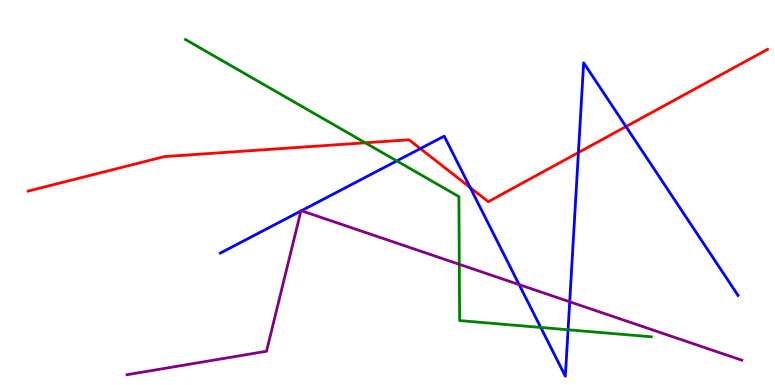[{'lines': ['blue', 'red'], 'intersections': [{'x': 5.42, 'y': 6.14}, {'x': 6.07, 'y': 5.13}, {'x': 7.46, 'y': 6.04}, {'x': 8.08, 'y': 6.71}]}, {'lines': ['green', 'red'], 'intersections': [{'x': 4.71, 'y': 6.29}]}, {'lines': ['purple', 'red'], 'intersections': []}, {'lines': ['blue', 'green'], 'intersections': [{'x': 5.12, 'y': 5.82}, {'x': 6.98, 'y': 1.49}, {'x': 7.33, 'y': 1.43}]}, {'lines': ['blue', 'purple'], 'intersections': [{'x': 3.88, 'y': 4.52}, {'x': 3.89, 'y': 4.53}, {'x': 6.7, 'y': 2.61}, {'x': 7.35, 'y': 2.16}]}, {'lines': ['green', 'purple'], 'intersections': [{'x': 5.93, 'y': 3.13}]}]